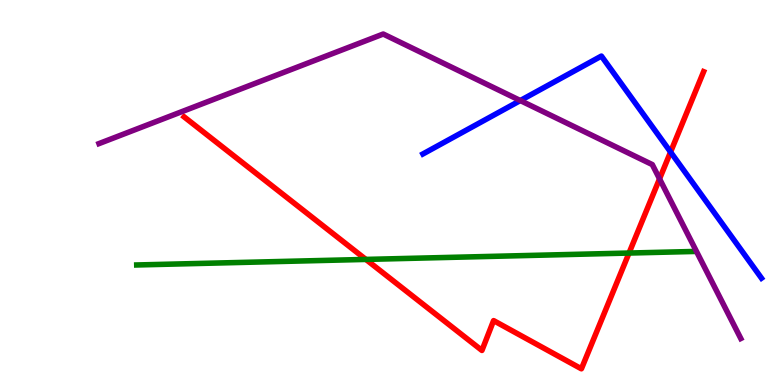[{'lines': ['blue', 'red'], 'intersections': [{'x': 8.65, 'y': 6.05}]}, {'lines': ['green', 'red'], 'intersections': [{'x': 4.72, 'y': 3.26}, {'x': 8.12, 'y': 3.43}]}, {'lines': ['purple', 'red'], 'intersections': [{'x': 8.51, 'y': 5.35}]}, {'lines': ['blue', 'green'], 'intersections': []}, {'lines': ['blue', 'purple'], 'intersections': [{'x': 6.71, 'y': 7.39}]}, {'lines': ['green', 'purple'], 'intersections': []}]